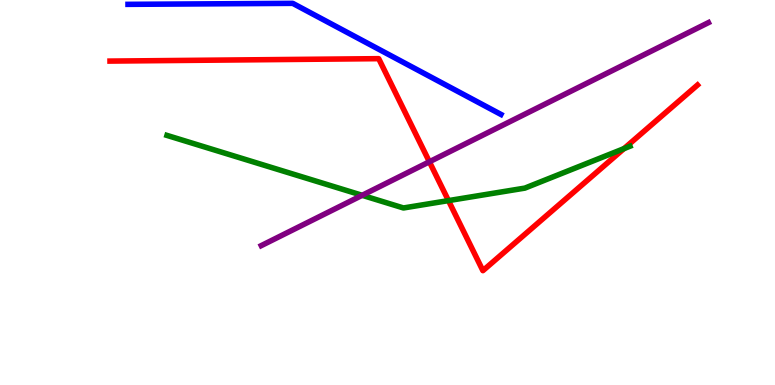[{'lines': ['blue', 'red'], 'intersections': []}, {'lines': ['green', 'red'], 'intersections': [{'x': 5.79, 'y': 4.79}, {'x': 8.05, 'y': 6.14}]}, {'lines': ['purple', 'red'], 'intersections': [{'x': 5.54, 'y': 5.8}]}, {'lines': ['blue', 'green'], 'intersections': []}, {'lines': ['blue', 'purple'], 'intersections': []}, {'lines': ['green', 'purple'], 'intersections': [{'x': 4.67, 'y': 4.93}]}]